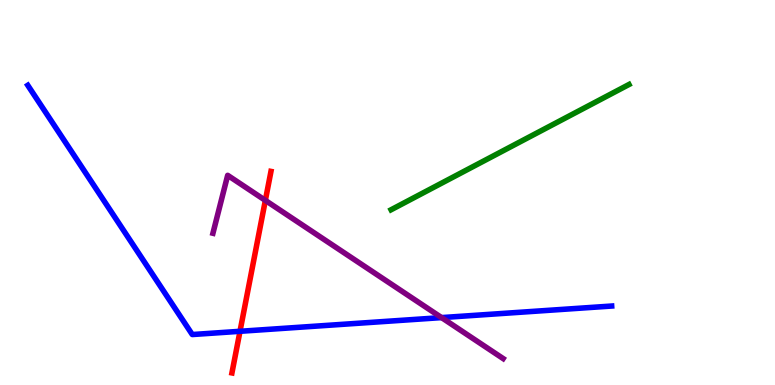[{'lines': ['blue', 'red'], 'intersections': [{'x': 3.1, 'y': 1.39}]}, {'lines': ['green', 'red'], 'intersections': []}, {'lines': ['purple', 'red'], 'intersections': [{'x': 3.42, 'y': 4.8}]}, {'lines': ['blue', 'green'], 'intersections': []}, {'lines': ['blue', 'purple'], 'intersections': [{'x': 5.7, 'y': 1.75}]}, {'lines': ['green', 'purple'], 'intersections': []}]